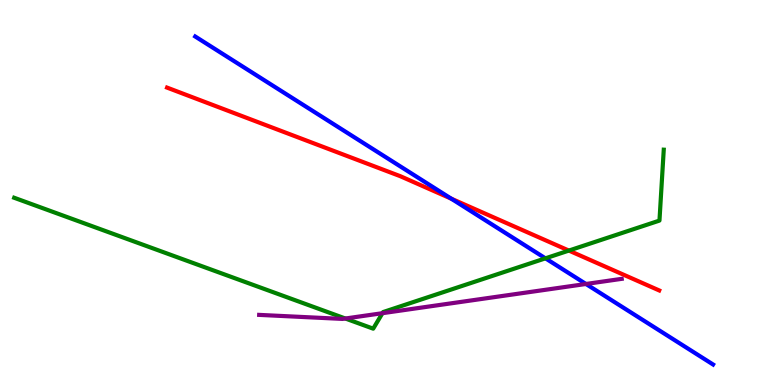[{'lines': ['blue', 'red'], 'intersections': [{'x': 5.82, 'y': 4.84}]}, {'lines': ['green', 'red'], 'intersections': [{'x': 7.34, 'y': 3.49}]}, {'lines': ['purple', 'red'], 'intersections': []}, {'lines': ['blue', 'green'], 'intersections': [{'x': 7.04, 'y': 3.29}]}, {'lines': ['blue', 'purple'], 'intersections': [{'x': 7.56, 'y': 2.62}]}, {'lines': ['green', 'purple'], 'intersections': [{'x': 4.46, 'y': 1.73}, {'x': 4.93, 'y': 1.87}]}]